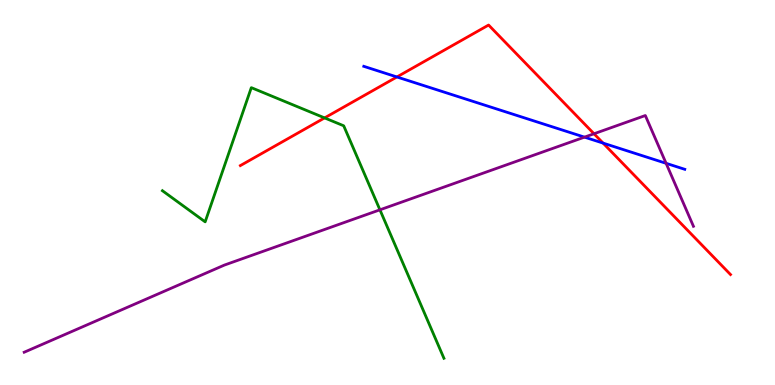[{'lines': ['blue', 'red'], 'intersections': [{'x': 5.12, 'y': 8.0}, {'x': 7.78, 'y': 6.28}]}, {'lines': ['green', 'red'], 'intersections': [{'x': 4.19, 'y': 6.94}]}, {'lines': ['purple', 'red'], 'intersections': [{'x': 7.66, 'y': 6.53}]}, {'lines': ['blue', 'green'], 'intersections': []}, {'lines': ['blue', 'purple'], 'intersections': [{'x': 7.54, 'y': 6.44}, {'x': 8.59, 'y': 5.76}]}, {'lines': ['green', 'purple'], 'intersections': [{'x': 4.9, 'y': 4.55}]}]